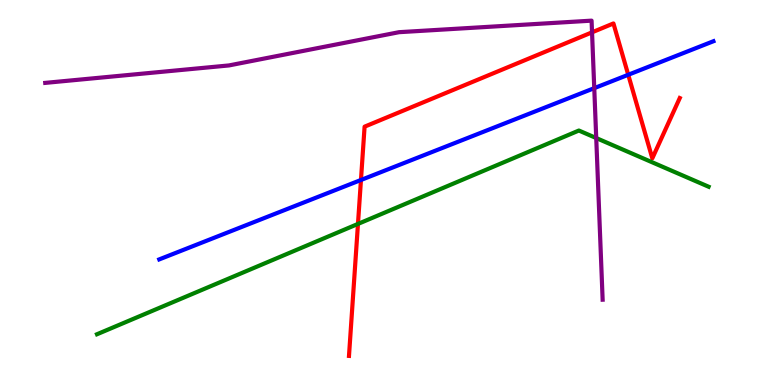[{'lines': ['blue', 'red'], 'intersections': [{'x': 4.66, 'y': 5.33}, {'x': 8.11, 'y': 8.06}]}, {'lines': ['green', 'red'], 'intersections': [{'x': 4.62, 'y': 4.18}]}, {'lines': ['purple', 'red'], 'intersections': [{'x': 7.64, 'y': 9.16}]}, {'lines': ['blue', 'green'], 'intersections': []}, {'lines': ['blue', 'purple'], 'intersections': [{'x': 7.67, 'y': 7.71}]}, {'lines': ['green', 'purple'], 'intersections': [{'x': 7.69, 'y': 6.41}]}]